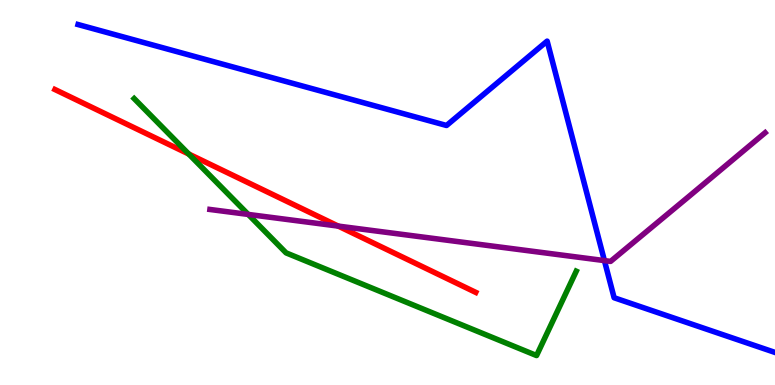[{'lines': ['blue', 'red'], 'intersections': []}, {'lines': ['green', 'red'], 'intersections': [{'x': 2.44, 'y': 6.0}]}, {'lines': ['purple', 'red'], 'intersections': [{'x': 4.36, 'y': 4.13}]}, {'lines': ['blue', 'green'], 'intersections': []}, {'lines': ['blue', 'purple'], 'intersections': [{'x': 7.8, 'y': 3.23}]}, {'lines': ['green', 'purple'], 'intersections': [{'x': 3.2, 'y': 4.43}]}]